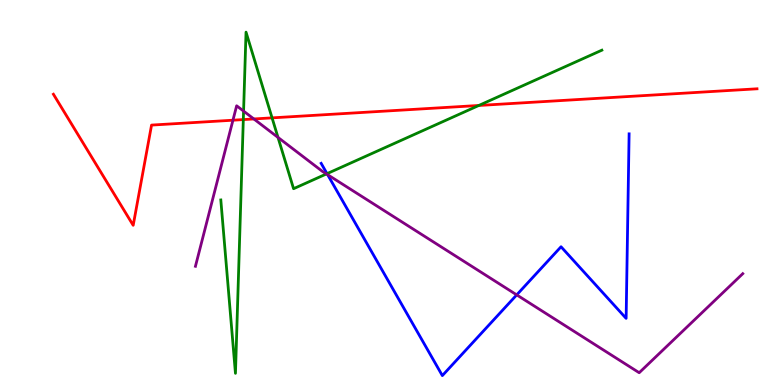[{'lines': ['blue', 'red'], 'intersections': []}, {'lines': ['green', 'red'], 'intersections': [{'x': 3.14, 'y': 6.89}, {'x': 3.51, 'y': 6.94}, {'x': 6.18, 'y': 7.26}]}, {'lines': ['purple', 'red'], 'intersections': [{'x': 3.01, 'y': 6.88}, {'x': 3.28, 'y': 6.91}]}, {'lines': ['blue', 'green'], 'intersections': [{'x': 4.22, 'y': 5.49}]}, {'lines': ['blue', 'purple'], 'intersections': [{'x': 4.23, 'y': 5.46}, {'x': 6.67, 'y': 2.34}]}, {'lines': ['green', 'purple'], 'intersections': [{'x': 3.14, 'y': 7.11}, {'x': 3.59, 'y': 6.43}, {'x': 4.21, 'y': 5.48}]}]